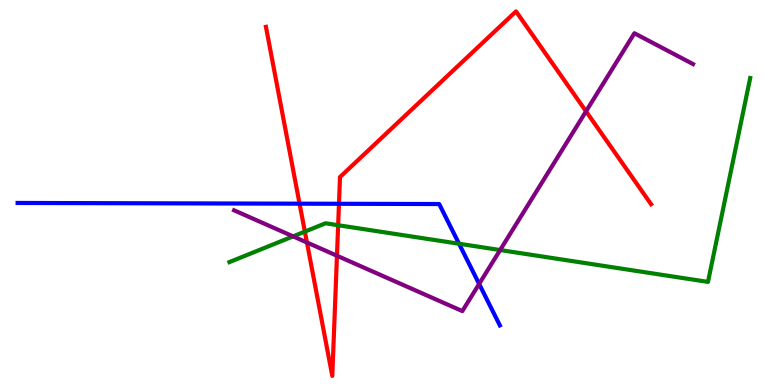[{'lines': ['blue', 'red'], 'intersections': [{'x': 3.87, 'y': 4.71}, {'x': 4.37, 'y': 4.71}]}, {'lines': ['green', 'red'], 'intersections': [{'x': 3.93, 'y': 3.98}, {'x': 4.36, 'y': 4.15}]}, {'lines': ['purple', 'red'], 'intersections': [{'x': 3.96, 'y': 3.7}, {'x': 4.35, 'y': 3.36}, {'x': 7.56, 'y': 7.11}]}, {'lines': ['blue', 'green'], 'intersections': [{'x': 5.92, 'y': 3.67}]}, {'lines': ['blue', 'purple'], 'intersections': [{'x': 6.18, 'y': 2.62}]}, {'lines': ['green', 'purple'], 'intersections': [{'x': 3.78, 'y': 3.86}, {'x': 6.45, 'y': 3.51}]}]